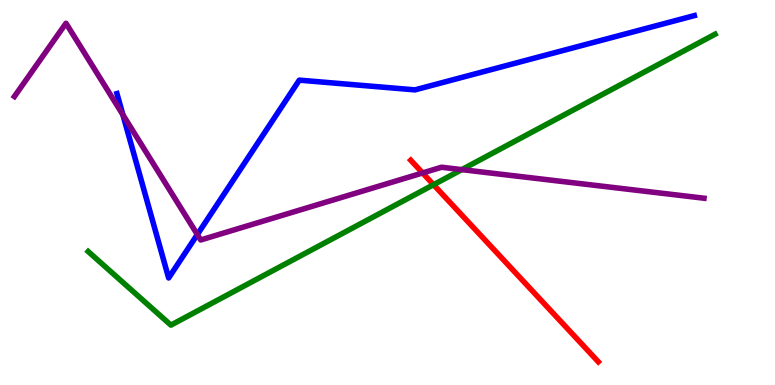[{'lines': ['blue', 'red'], 'intersections': []}, {'lines': ['green', 'red'], 'intersections': [{'x': 5.59, 'y': 5.2}]}, {'lines': ['purple', 'red'], 'intersections': [{'x': 5.45, 'y': 5.51}]}, {'lines': ['blue', 'green'], 'intersections': []}, {'lines': ['blue', 'purple'], 'intersections': [{'x': 1.59, 'y': 7.02}, {'x': 2.55, 'y': 3.91}]}, {'lines': ['green', 'purple'], 'intersections': [{'x': 5.96, 'y': 5.59}]}]